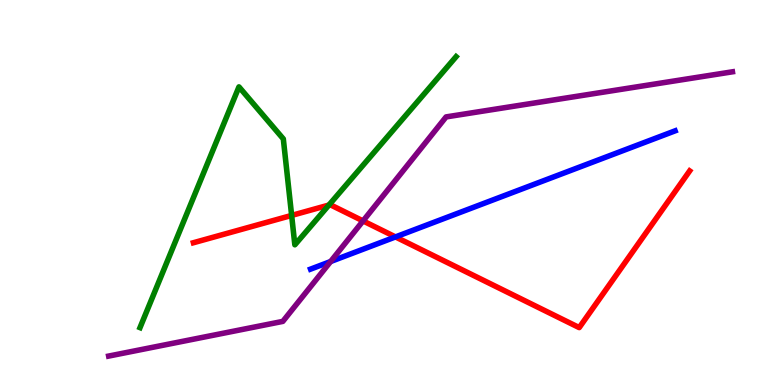[{'lines': ['blue', 'red'], 'intersections': [{'x': 5.1, 'y': 3.85}]}, {'lines': ['green', 'red'], 'intersections': [{'x': 3.76, 'y': 4.4}, {'x': 4.24, 'y': 4.67}]}, {'lines': ['purple', 'red'], 'intersections': [{'x': 4.68, 'y': 4.26}]}, {'lines': ['blue', 'green'], 'intersections': []}, {'lines': ['blue', 'purple'], 'intersections': [{'x': 4.27, 'y': 3.21}]}, {'lines': ['green', 'purple'], 'intersections': []}]